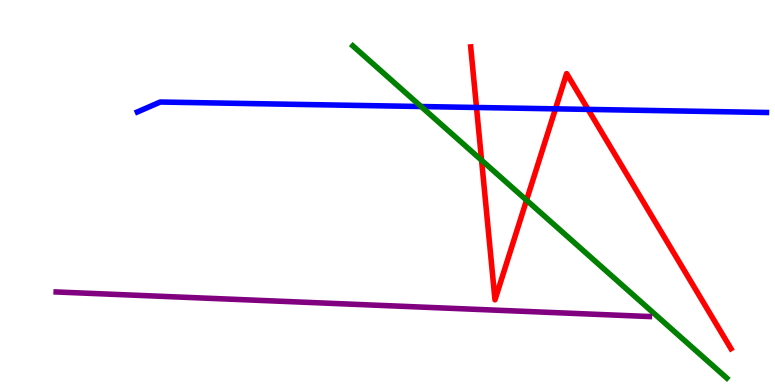[{'lines': ['blue', 'red'], 'intersections': [{'x': 6.15, 'y': 7.21}, {'x': 7.17, 'y': 7.17}, {'x': 7.59, 'y': 7.16}]}, {'lines': ['green', 'red'], 'intersections': [{'x': 6.21, 'y': 5.84}, {'x': 6.79, 'y': 4.8}]}, {'lines': ['purple', 'red'], 'intersections': []}, {'lines': ['blue', 'green'], 'intersections': [{'x': 5.43, 'y': 7.23}]}, {'lines': ['blue', 'purple'], 'intersections': []}, {'lines': ['green', 'purple'], 'intersections': []}]